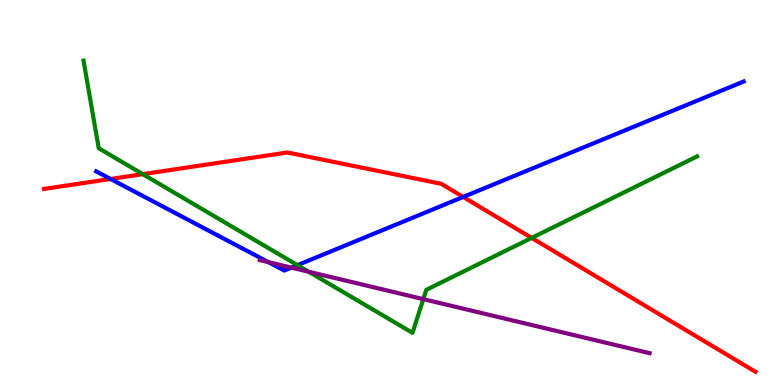[{'lines': ['blue', 'red'], 'intersections': [{'x': 1.43, 'y': 5.35}, {'x': 5.98, 'y': 4.88}]}, {'lines': ['green', 'red'], 'intersections': [{'x': 1.84, 'y': 5.48}, {'x': 6.86, 'y': 3.82}]}, {'lines': ['purple', 'red'], 'intersections': []}, {'lines': ['blue', 'green'], 'intersections': [{'x': 3.84, 'y': 3.11}]}, {'lines': ['blue', 'purple'], 'intersections': [{'x': 3.46, 'y': 3.19}, {'x': 3.76, 'y': 3.05}]}, {'lines': ['green', 'purple'], 'intersections': [{'x': 3.98, 'y': 2.94}, {'x': 5.46, 'y': 2.23}]}]